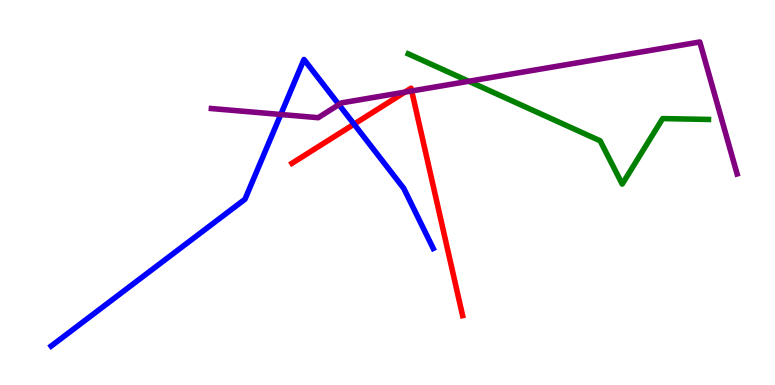[{'lines': ['blue', 'red'], 'intersections': [{'x': 4.57, 'y': 6.78}]}, {'lines': ['green', 'red'], 'intersections': []}, {'lines': ['purple', 'red'], 'intersections': [{'x': 5.22, 'y': 7.61}, {'x': 5.31, 'y': 7.64}]}, {'lines': ['blue', 'green'], 'intersections': []}, {'lines': ['blue', 'purple'], 'intersections': [{'x': 3.62, 'y': 7.03}, {'x': 4.37, 'y': 7.28}]}, {'lines': ['green', 'purple'], 'intersections': [{'x': 6.05, 'y': 7.89}]}]